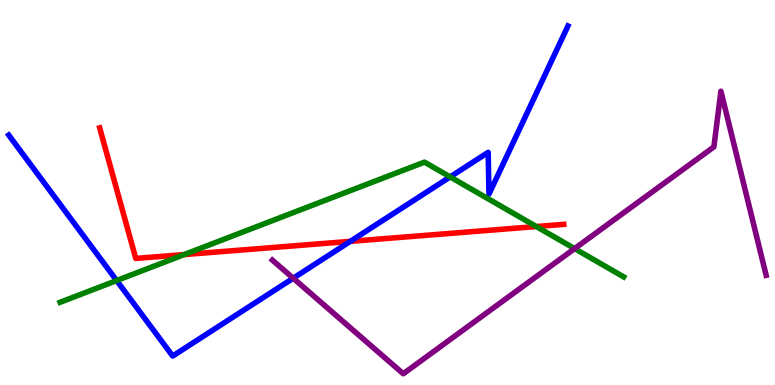[{'lines': ['blue', 'red'], 'intersections': [{'x': 4.52, 'y': 3.73}]}, {'lines': ['green', 'red'], 'intersections': [{'x': 2.38, 'y': 3.39}, {'x': 6.92, 'y': 4.12}]}, {'lines': ['purple', 'red'], 'intersections': []}, {'lines': ['blue', 'green'], 'intersections': [{'x': 1.51, 'y': 2.71}, {'x': 5.81, 'y': 5.41}]}, {'lines': ['blue', 'purple'], 'intersections': [{'x': 3.78, 'y': 2.77}]}, {'lines': ['green', 'purple'], 'intersections': [{'x': 7.41, 'y': 3.54}]}]